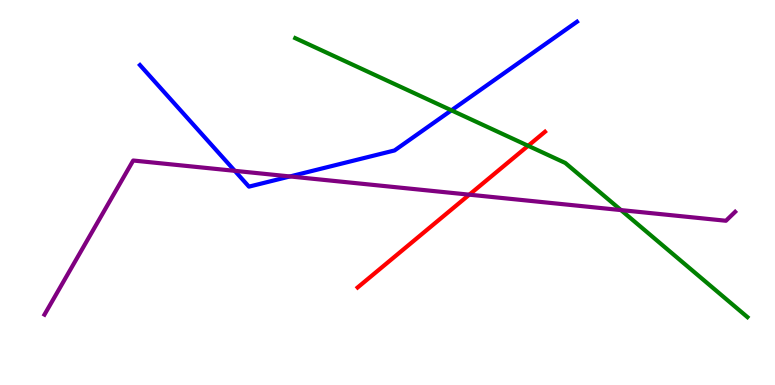[{'lines': ['blue', 'red'], 'intersections': []}, {'lines': ['green', 'red'], 'intersections': [{'x': 6.81, 'y': 6.21}]}, {'lines': ['purple', 'red'], 'intersections': [{'x': 6.06, 'y': 4.94}]}, {'lines': ['blue', 'green'], 'intersections': [{'x': 5.82, 'y': 7.13}]}, {'lines': ['blue', 'purple'], 'intersections': [{'x': 3.03, 'y': 5.56}, {'x': 3.74, 'y': 5.42}]}, {'lines': ['green', 'purple'], 'intersections': [{'x': 8.01, 'y': 4.54}]}]